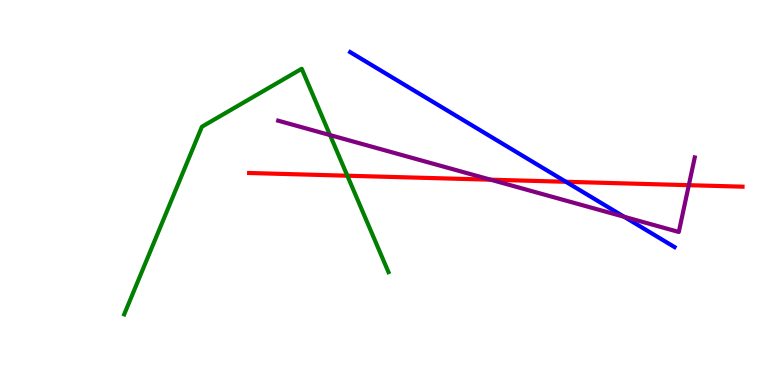[{'lines': ['blue', 'red'], 'intersections': [{'x': 7.3, 'y': 5.28}]}, {'lines': ['green', 'red'], 'intersections': [{'x': 4.48, 'y': 5.44}]}, {'lines': ['purple', 'red'], 'intersections': [{'x': 6.33, 'y': 5.33}, {'x': 8.89, 'y': 5.19}]}, {'lines': ['blue', 'green'], 'intersections': []}, {'lines': ['blue', 'purple'], 'intersections': [{'x': 8.05, 'y': 4.37}]}, {'lines': ['green', 'purple'], 'intersections': [{'x': 4.26, 'y': 6.49}]}]